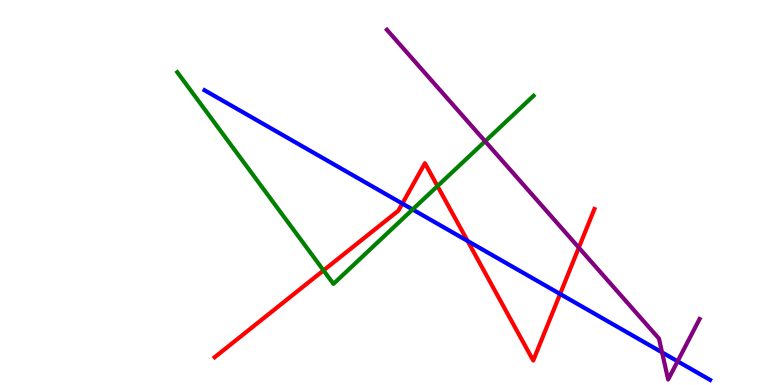[{'lines': ['blue', 'red'], 'intersections': [{'x': 5.19, 'y': 4.71}, {'x': 6.03, 'y': 3.74}, {'x': 7.23, 'y': 2.36}]}, {'lines': ['green', 'red'], 'intersections': [{'x': 4.17, 'y': 2.98}, {'x': 5.64, 'y': 5.17}]}, {'lines': ['purple', 'red'], 'intersections': [{'x': 7.47, 'y': 3.57}]}, {'lines': ['blue', 'green'], 'intersections': [{'x': 5.32, 'y': 4.56}]}, {'lines': ['blue', 'purple'], 'intersections': [{'x': 8.54, 'y': 0.847}, {'x': 8.74, 'y': 0.616}]}, {'lines': ['green', 'purple'], 'intersections': [{'x': 6.26, 'y': 6.33}]}]